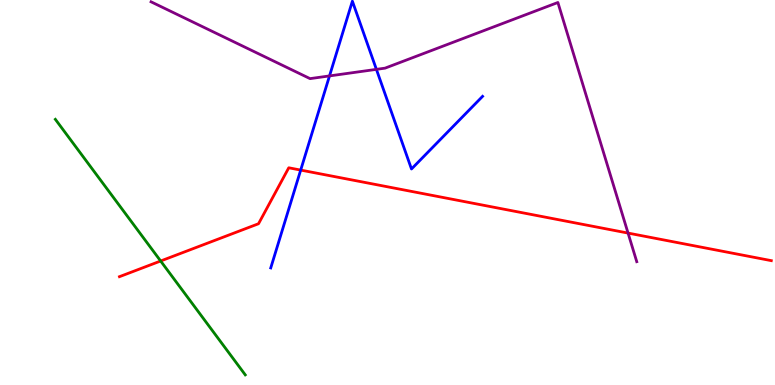[{'lines': ['blue', 'red'], 'intersections': [{'x': 3.88, 'y': 5.58}]}, {'lines': ['green', 'red'], 'intersections': [{'x': 2.07, 'y': 3.22}]}, {'lines': ['purple', 'red'], 'intersections': [{'x': 8.1, 'y': 3.95}]}, {'lines': ['blue', 'green'], 'intersections': []}, {'lines': ['blue', 'purple'], 'intersections': [{'x': 4.25, 'y': 8.03}, {'x': 4.86, 'y': 8.2}]}, {'lines': ['green', 'purple'], 'intersections': []}]